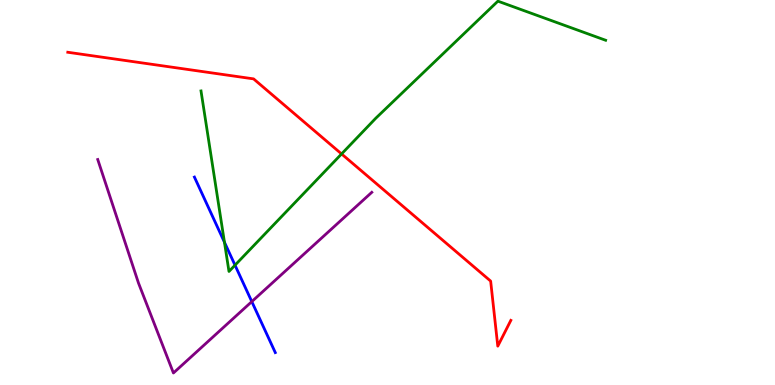[{'lines': ['blue', 'red'], 'intersections': []}, {'lines': ['green', 'red'], 'intersections': [{'x': 4.41, 'y': 6.0}]}, {'lines': ['purple', 'red'], 'intersections': []}, {'lines': ['blue', 'green'], 'intersections': [{'x': 2.9, 'y': 3.71}, {'x': 3.03, 'y': 3.11}]}, {'lines': ['blue', 'purple'], 'intersections': [{'x': 3.25, 'y': 2.17}]}, {'lines': ['green', 'purple'], 'intersections': []}]